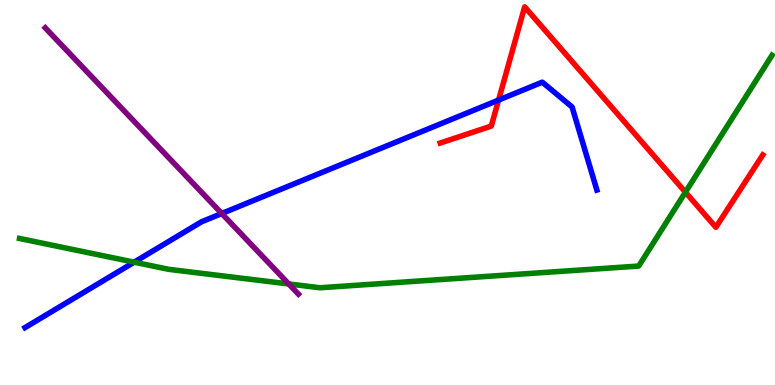[{'lines': ['blue', 'red'], 'intersections': [{'x': 6.43, 'y': 7.4}]}, {'lines': ['green', 'red'], 'intersections': [{'x': 8.84, 'y': 5.01}]}, {'lines': ['purple', 'red'], 'intersections': []}, {'lines': ['blue', 'green'], 'intersections': [{'x': 1.73, 'y': 3.19}]}, {'lines': ['blue', 'purple'], 'intersections': [{'x': 2.86, 'y': 4.45}]}, {'lines': ['green', 'purple'], 'intersections': [{'x': 3.73, 'y': 2.62}]}]